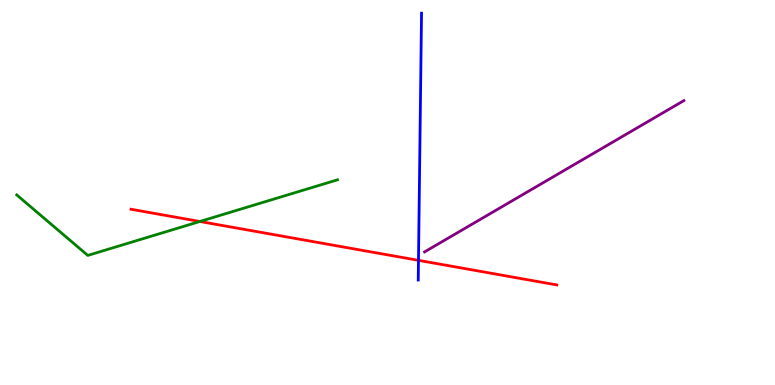[{'lines': ['blue', 'red'], 'intersections': [{'x': 5.4, 'y': 3.24}]}, {'lines': ['green', 'red'], 'intersections': [{'x': 2.58, 'y': 4.25}]}, {'lines': ['purple', 'red'], 'intersections': []}, {'lines': ['blue', 'green'], 'intersections': []}, {'lines': ['blue', 'purple'], 'intersections': []}, {'lines': ['green', 'purple'], 'intersections': []}]